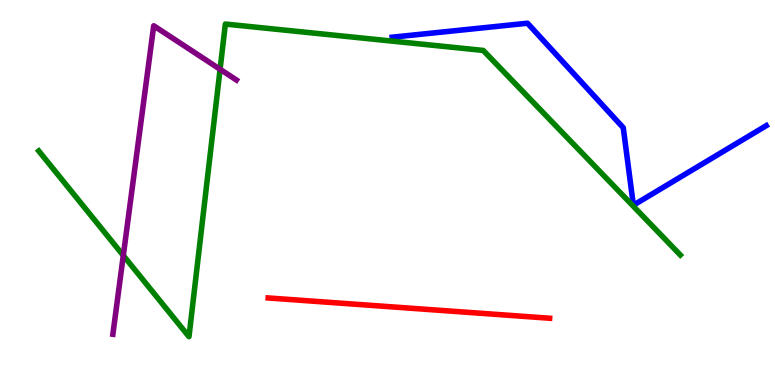[{'lines': ['blue', 'red'], 'intersections': []}, {'lines': ['green', 'red'], 'intersections': []}, {'lines': ['purple', 'red'], 'intersections': []}, {'lines': ['blue', 'green'], 'intersections': []}, {'lines': ['blue', 'purple'], 'intersections': []}, {'lines': ['green', 'purple'], 'intersections': [{'x': 1.59, 'y': 3.36}, {'x': 2.84, 'y': 8.2}]}]